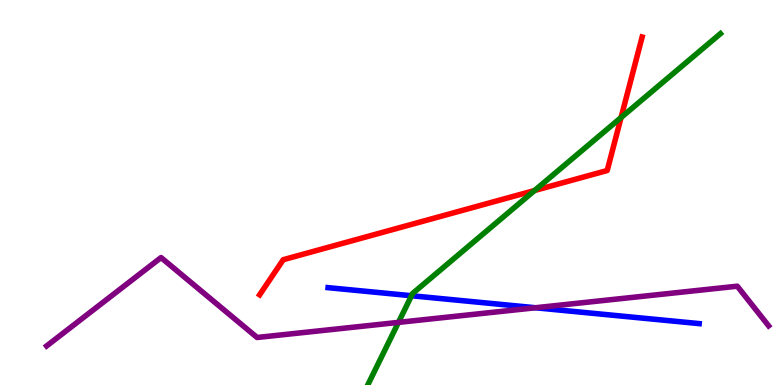[{'lines': ['blue', 'red'], 'intersections': []}, {'lines': ['green', 'red'], 'intersections': [{'x': 6.9, 'y': 5.05}, {'x': 8.01, 'y': 6.95}]}, {'lines': ['purple', 'red'], 'intersections': []}, {'lines': ['blue', 'green'], 'intersections': [{'x': 5.31, 'y': 2.32}]}, {'lines': ['blue', 'purple'], 'intersections': [{'x': 6.91, 'y': 2.01}]}, {'lines': ['green', 'purple'], 'intersections': [{'x': 5.14, 'y': 1.63}]}]